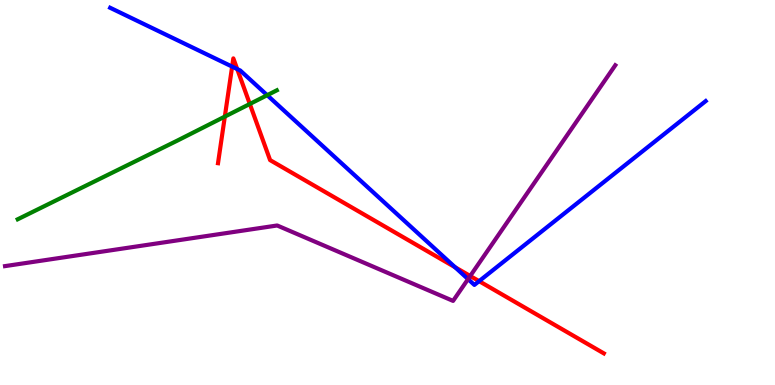[{'lines': ['blue', 'red'], 'intersections': [{'x': 3.0, 'y': 8.27}, {'x': 3.06, 'y': 8.21}, {'x': 5.87, 'y': 3.06}, {'x': 6.18, 'y': 2.7}]}, {'lines': ['green', 'red'], 'intersections': [{'x': 2.9, 'y': 6.97}, {'x': 3.22, 'y': 7.3}]}, {'lines': ['purple', 'red'], 'intersections': [{'x': 6.07, 'y': 2.83}]}, {'lines': ['blue', 'green'], 'intersections': [{'x': 3.45, 'y': 7.53}]}, {'lines': ['blue', 'purple'], 'intersections': [{'x': 6.04, 'y': 2.75}]}, {'lines': ['green', 'purple'], 'intersections': []}]